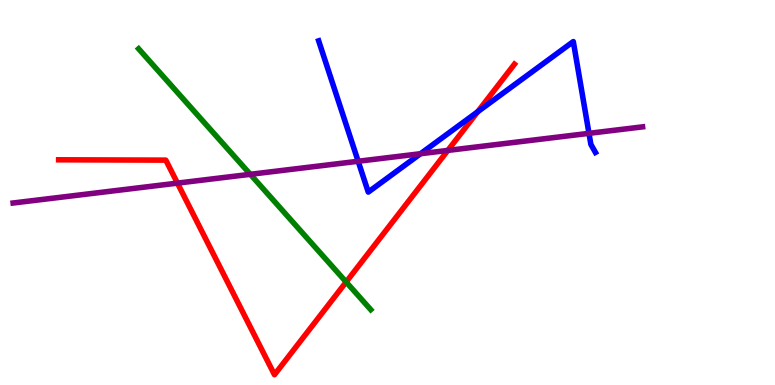[{'lines': ['blue', 'red'], 'intersections': [{'x': 6.16, 'y': 7.1}]}, {'lines': ['green', 'red'], 'intersections': [{'x': 4.47, 'y': 2.68}]}, {'lines': ['purple', 'red'], 'intersections': [{'x': 2.29, 'y': 5.24}, {'x': 5.78, 'y': 6.09}]}, {'lines': ['blue', 'green'], 'intersections': []}, {'lines': ['blue', 'purple'], 'intersections': [{'x': 4.62, 'y': 5.81}, {'x': 5.43, 'y': 6.01}, {'x': 7.6, 'y': 6.54}]}, {'lines': ['green', 'purple'], 'intersections': [{'x': 3.23, 'y': 5.47}]}]